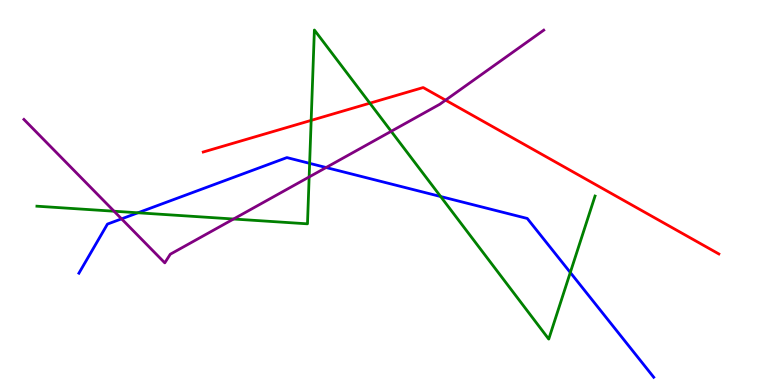[{'lines': ['blue', 'red'], 'intersections': []}, {'lines': ['green', 'red'], 'intersections': [{'x': 4.02, 'y': 6.87}, {'x': 4.77, 'y': 7.32}]}, {'lines': ['purple', 'red'], 'intersections': [{'x': 5.75, 'y': 7.4}]}, {'lines': ['blue', 'green'], 'intersections': [{'x': 1.78, 'y': 4.47}, {'x': 4.0, 'y': 5.76}, {'x': 5.69, 'y': 4.9}, {'x': 7.36, 'y': 2.92}]}, {'lines': ['blue', 'purple'], 'intersections': [{'x': 1.57, 'y': 4.32}, {'x': 4.21, 'y': 5.65}]}, {'lines': ['green', 'purple'], 'intersections': [{'x': 1.47, 'y': 4.51}, {'x': 3.01, 'y': 4.31}, {'x': 3.99, 'y': 5.4}, {'x': 5.05, 'y': 6.59}]}]